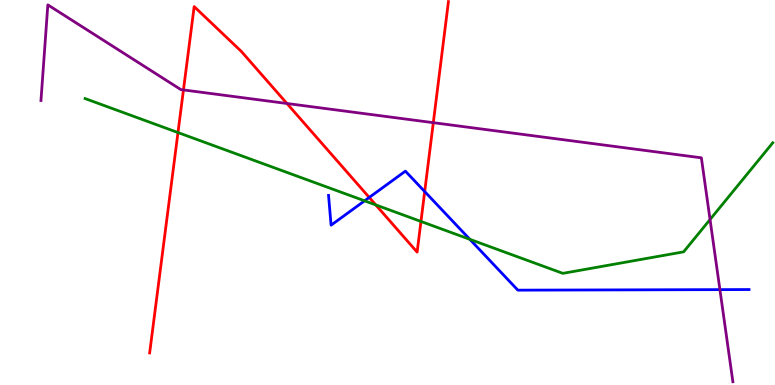[{'lines': ['blue', 'red'], 'intersections': [{'x': 4.76, 'y': 4.87}, {'x': 5.48, 'y': 5.02}]}, {'lines': ['green', 'red'], 'intersections': [{'x': 2.3, 'y': 6.56}, {'x': 4.85, 'y': 4.68}, {'x': 5.43, 'y': 4.25}]}, {'lines': ['purple', 'red'], 'intersections': [{'x': 2.37, 'y': 7.66}, {'x': 3.7, 'y': 7.31}, {'x': 5.59, 'y': 6.81}]}, {'lines': ['blue', 'green'], 'intersections': [{'x': 4.7, 'y': 4.78}, {'x': 6.06, 'y': 3.78}]}, {'lines': ['blue', 'purple'], 'intersections': [{'x': 9.29, 'y': 2.48}]}, {'lines': ['green', 'purple'], 'intersections': [{'x': 9.16, 'y': 4.3}]}]